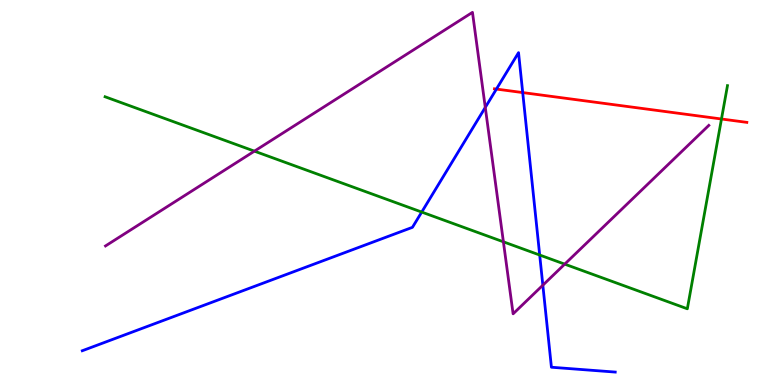[{'lines': ['blue', 'red'], 'intersections': [{'x': 6.41, 'y': 7.69}, {'x': 6.74, 'y': 7.6}]}, {'lines': ['green', 'red'], 'intersections': [{'x': 9.31, 'y': 6.91}]}, {'lines': ['purple', 'red'], 'intersections': []}, {'lines': ['blue', 'green'], 'intersections': [{'x': 5.44, 'y': 4.49}, {'x': 6.96, 'y': 3.38}]}, {'lines': ['blue', 'purple'], 'intersections': [{'x': 6.26, 'y': 7.21}, {'x': 7.0, 'y': 2.59}]}, {'lines': ['green', 'purple'], 'intersections': [{'x': 3.28, 'y': 6.07}, {'x': 6.5, 'y': 3.72}, {'x': 7.29, 'y': 3.14}]}]